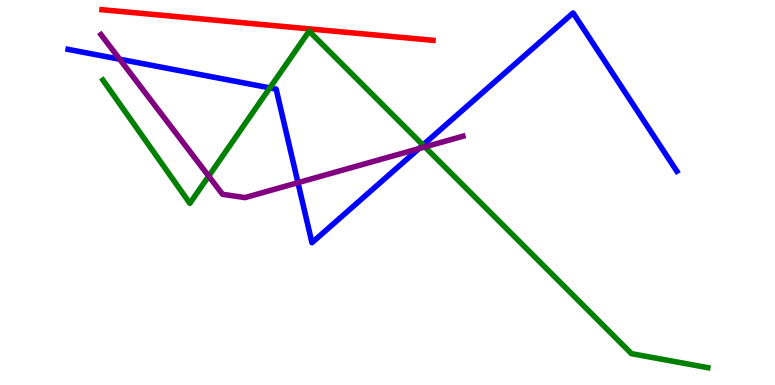[{'lines': ['blue', 'red'], 'intersections': []}, {'lines': ['green', 'red'], 'intersections': []}, {'lines': ['purple', 'red'], 'intersections': []}, {'lines': ['blue', 'green'], 'intersections': [{'x': 3.48, 'y': 7.72}, {'x': 5.46, 'y': 6.23}]}, {'lines': ['blue', 'purple'], 'intersections': [{'x': 1.54, 'y': 8.46}, {'x': 3.84, 'y': 5.26}, {'x': 5.4, 'y': 6.14}]}, {'lines': ['green', 'purple'], 'intersections': [{'x': 2.69, 'y': 5.43}, {'x': 5.48, 'y': 6.18}]}]